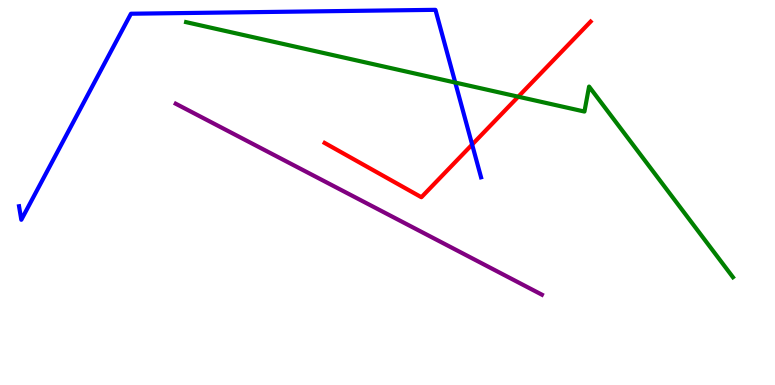[{'lines': ['blue', 'red'], 'intersections': [{'x': 6.09, 'y': 6.25}]}, {'lines': ['green', 'red'], 'intersections': [{'x': 6.69, 'y': 7.49}]}, {'lines': ['purple', 'red'], 'intersections': []}, {'lines': ['blue', 'green'], 'intersections': [{'x': 5.87, 'y': 7.86}]}, {'lines': ['blue', 'purple'], 'intersections': []}, {'lines': ['green', 'purple'], 'intersections': []}]